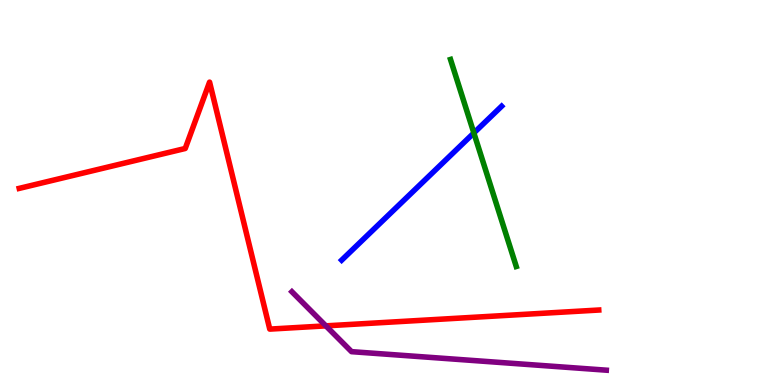[{'lines': ['blue', 'red'], 'intersections': []}, {'lines': ['green', 'red'], 'intersections': []}, {'lines': ['purple', 'red'], 'intersections': [{'x': 4.2, 'y': 1.54}]}, {'lines': ['blue', 'green'], 'intersections': [{'x': 6.11, 'y': 6.55}]}, {'lines': ['blue', 'purple'], 'intersections': []}, {'lines': ['green', 'purple'], 'intersections': []}]